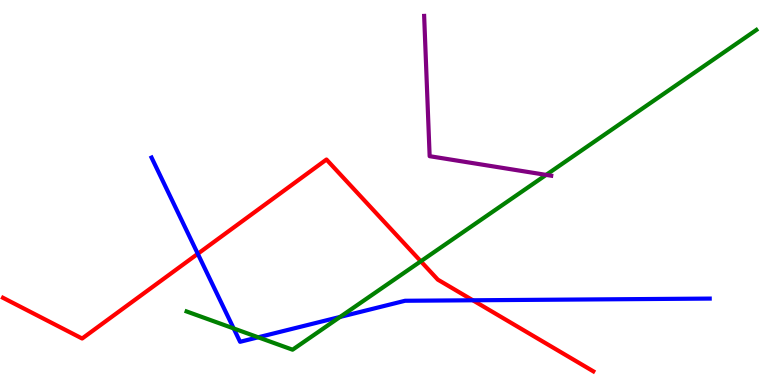[{'lines': ['blue', 'red'], 'intersections': [{'x': 2.55, 'y': 3.41}, {'x': 6.1, 'y': 2.2}]}, {'lines': ['green', 'red'], 'intersections': [{'x': 5.43, 'y': 3.21}]}, {'lines': ['purple', 'red'], 'intersections': []}, {'lines': ['blue', 'green'], 'intersections': [{'x': 3.02, 'y': 1.47}, {'x': 3.33, 'y': 1.24}, {'x': 4.39, 'y': 1.77}]}, {'lines': ['blue', 'purple'], 'intersections': []}, {'lines': ['green', 'purple'], 'intersections': [{'x': 7.05, 'y': 5.46}]}]